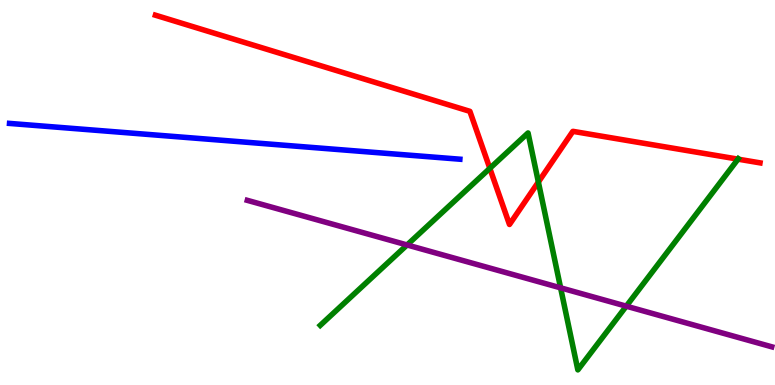[{'lines': ['blue', 'red'], 'intersections': []}, {'lines': ['green', 'red'], 'intersections': [{'x': 6.32, 'y': 5.63}, {'x': 6.95, 'y': 5.27}, {'x': 9.52, 'y': 5.87}]}, {'lines': ['purple', 'red'], 'intersections': []}, {'lines': ['blue', 'green'], 'intersections': []}, {'lines': ['blue', 'purple'], 'intersections': []}, {'lines': ['green', 'purple'], 'intersections': [{'x': 5.25, 'y': 3.64}, {'x': 7.23, 'y': 2.52}, {'x': 8.08, 'y': 2.05}]}]